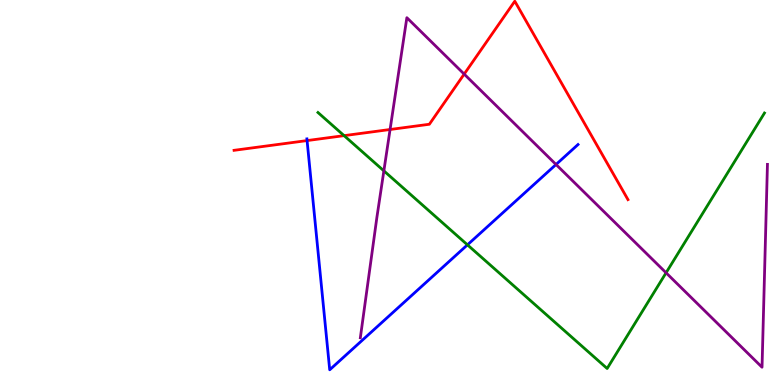[{'lines': ['blue', 'red'], 'intersections': [{'x': 3.96, 'y': 6.35}]}, {'lines': ['green', 'red'], 'intersections': [{'x': 4.44, 'y': 6.48}]}, {'lines': ['purple', 'red'], 'intersections': [{'x': 5.03, 'y': 6.64}, {'x': 5.99, 'y': 8.08}]}, {'lines': ['blue', 'green'], 'intersections': [{'x': 6.03, 'y': 3.64}]}, {'lines': ['blue', 'purple'], 'intersections': [{'x': 7.17, 'y': 5.73}]}, {'lines': ['green', 'purple'], 'intersections': [{'x': 4.95, 'y': 5.56}, {'x': 8.59, 'y': 2.91}]}]